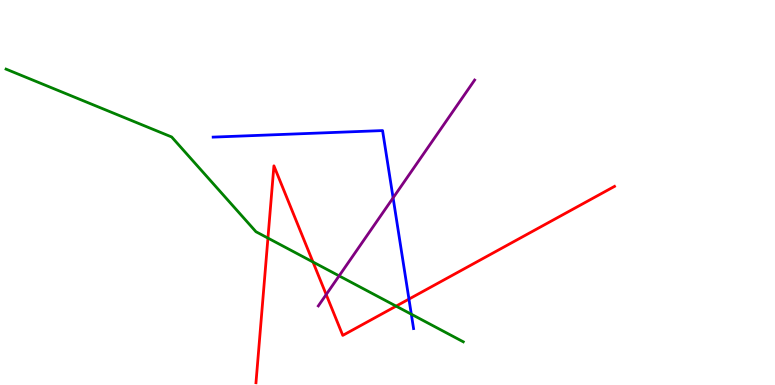[{'lines': ['blue', 'red'], 'intersections': [{'x': 5.28, 'y': 2.23}]}, {'lines': ['green', 'red'], 'intersections': [{'x': 3.46, 'y': 3.82}, {'x': 4.04, 'y': 3.19}, {'x': 5.11, 'y': 2.05}]}, {'lines': ['purple', 'red'], 'intersections': [{'x': 4.21, 'y': 2.35}]}, {'lines': ['blue', 'green'], 'intersections': [{'x': 5.31, 'y': 1.84}]}, {'lines': ['blue', 'purple'], 'intersections': [{'x': 5.07, 'y': 4.86}]}, {'lines': ['green', 'purple'], 'intersections': [{'x': 4.38, 'y': 2.83}]}]